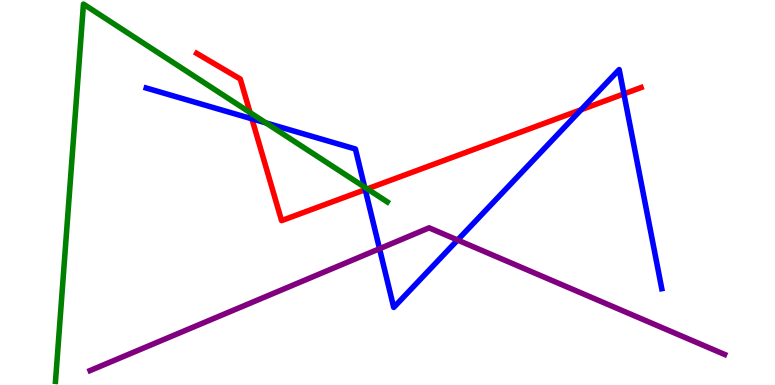[{'lines': ['blue', 'red'], 'intersections': [{'x': 3.25, 'y': 6.91}, {'x': 4.71, 'y': 5.07}, {'x': 7.5, 'y': 7.15}, {'x': 8.05, 'y': 7.56}]}, {'lines': ['green', 'red'], 'intersections': [{'x': 3.23, 'y': 7.08}, {'x': 4.74, 'y': 5.09}]}, {'lines': ['purple', 'red'], 'intersections': []}, {'lines': ['blue', 'green'], 'intersections': [{'x': 3.43, 'y': 6.81}, {'x': 4.71, 'y': 5.14}]}, {'lines': ['blue', 'purple'], 'intersections': [{'x': 4.9, 'y': 3.54}, {'x': 5.9, 'y': 3.77}]}, {'lines': ['green', 'purple'], 'intersections': []}]